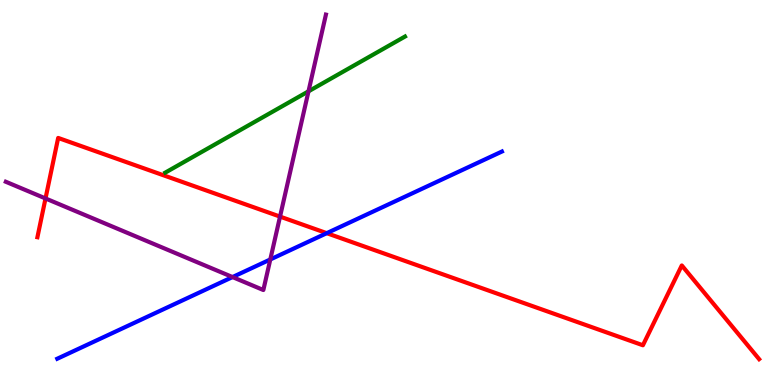[{'lines': ['blue', 'red'], 'intersections': [{'x': 4.22, 'y': 3.94}]}, {'lines': ['green', 'red'], 'intersections': []}, {'lines': ['purple', 'red'], 'intersections': [{'x': 0.587, 'y': 4.85}, {'x': 3.61, 'y': 4.37}]}, {'lines': ['blue', 'green'], 'intersections': []}, {'lines': ['blue', 'purple'], 'intersections': [{'x': 3.0, 'y': 2.8}, {'x': 3.49, 'y': 3.26}]}, {'lines': ['green', 'purple'], 'intersections': [{'x': 3.98, 'y': 7.63}]}]